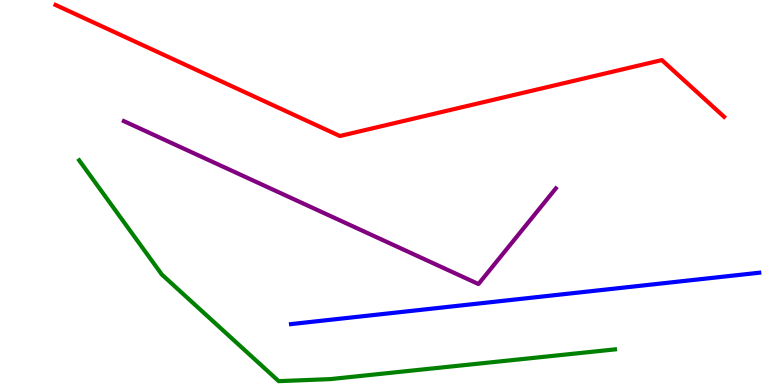[{'lines': ['blue', 'red'], 'intersections': []}, {'lines': ['green', 'red'], 'intersections': []}, {'lines': ['purple', 'red'], 'intersections': []}, {'lines': ['blue', 'green'], 'intersections': []}, {'lines': ['blue', 'purple'], 'intersections': []}, {'lines': ['green', 'purple'], 'intersections': []}]